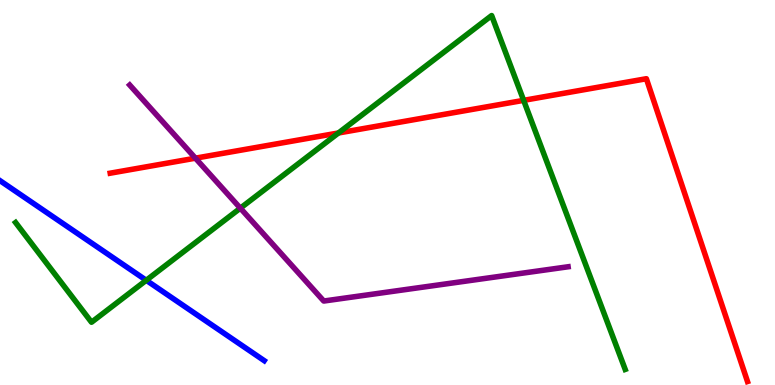[{'lines': ['blue', 'red'], 'intersections': []}, {'lines': ['green', 'red'], 'intersections': [{'x': 4.37, 'y': 6.55}, {'x': 6.76, 'y': 7.39}]}, {'lines': ['purple', 'red'], 'intersections': [{'x': 2.52, 'y': 5.89}]}, {'lines': ['blue', 'green'], 'intersections': [{'x': 1.89, 'y': 2.72}]}, {'lines': ['blue', 'purple'], 'intersections': []}, {'lines': ['green', 'purple'], 'intersections': [{'x': 3.1, 'y': 4.59}]}]